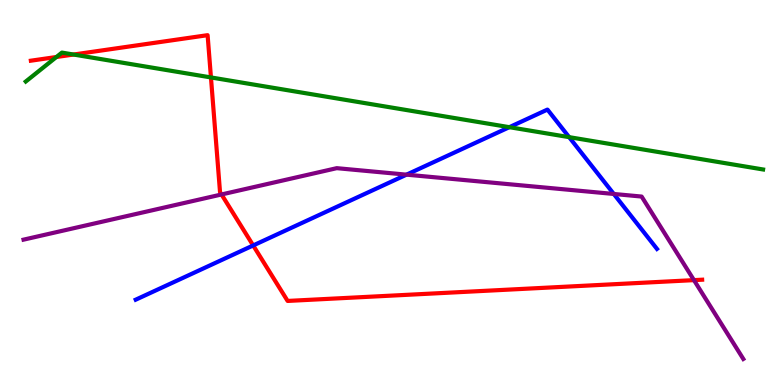[{'lines': ['blue', 'red'], 'intersections': [{'x': 3.27, 'y': 3.62}]}, {'lines': ['green', 'red'], 'intersections': [{'x': 0.728, 'y': 8.52}, {'x': 0.949, 'y': 8.58}, {'x': 2.72, 'y': 7.99}]}, {'lines': ['purple', 'red'], 'intersections': [{'x': 2.86, 'y': 4.95}, {'x': 8.95, 'y': 2.72}]}, {'lines': ['blue', 'green'], 'intersections': [{'x': 6.57, 'y': 6.7}, {'x': 7.34, 'y': 6.44}]}, {'lines': ['blue', 'purple'], 'intersections': [{'x': 5.25, 'y': 5.46}, {'x': 7.92, 'y': 4.96}]}, {'lines': ['green', 'purple'], 'intersections': []}]